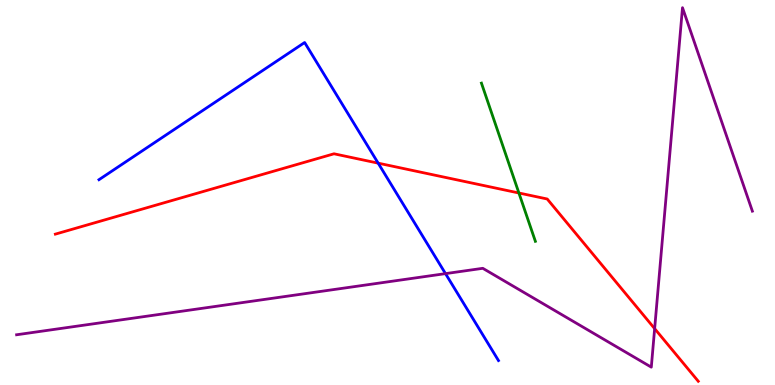[{'lines': ['blue', 'red'], 'intersections': [{'x': 4.88, 'y': 5.76}]}, {'lines': ['green', 'red'], 'intersections': [{'x': 6.7, 'y': 4.99}]}, {'lines': ['purple', 'red'], 'intersections': [{'x': 8.45, 'y': 1.46}]}, {'lines': ['blue', 'green'], 'intersections': []}, {'lines': ['blue', 'purple'], 'intersections': [{'x': 5.75, 'y': 2.89}]}, {'lines': ['green', 'purple'], 'intersections': []}]